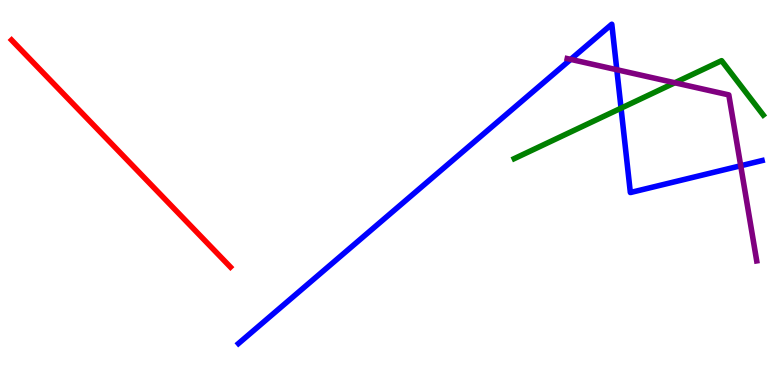[{'lines': ['blue', 'red'], 'intersections': []}, {'lines': ['green', 'red'], 'intersections': []}, {'lines': ['purple', 'red'], 'intersections': []}, {'lines': ['blue', 'green'], 'intersections': [{'x': 8.01, 'y': 7.19}]}, {'lines': ['blue', 'purple'], 'intersections': [{'x': 7.36, 'y': 8.46}, {'x': 7.96, 'y': 8.19}, {'x': 9.56, 'y': 5.69}]}, {'lines': ['green', 'purple'], 'intersections': [{'x': 8.71, 'y': 7.85}]}]